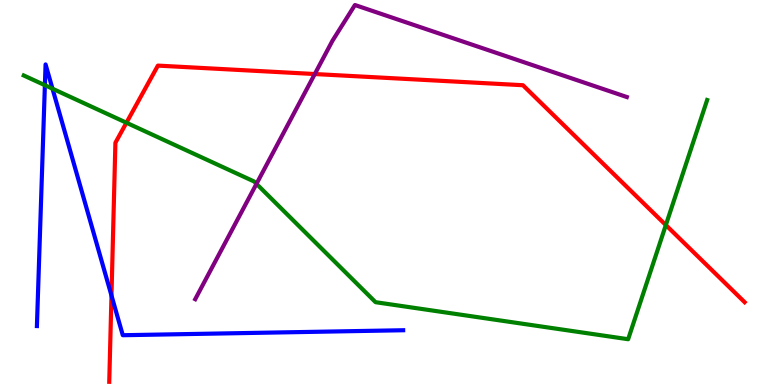[{'lines': ['blue', 'red'], 'intersections': [{'x': 1.44, 'y': 2.32}]}, {'lines': ['green', 'red'], 'intersections': [{'x': 1.63, 'y': 6.81}, {'x': 8.59, 'y': 4.15}]}, {'lines': ['purple', 'red'], 'intersections': [{'x': 4.06, 'y': 8.08}]}, {'lines': ['blue', 'green'], 'intersections': [{'x': 0.579, 'y': 7.79}, {'x': 0.677, 'y': 7.7}]}, {'lines': ['blue', 'purple'], 'intersections': []}, {'lines': ['green', 'purple'], 'intersections': [{'x': 3.31, 'y': 5.22}]}]